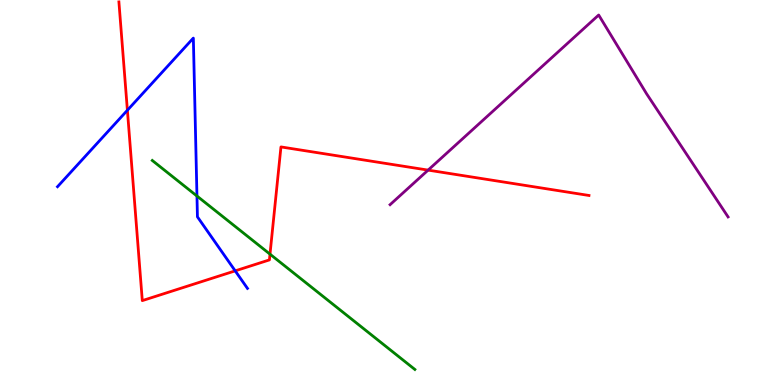[{'lines': ['blue', 'red'], 'intersections': [{'x': 1.64, 'y': 7.14}, {'x': 3.03, 'y': 2.96}]}, {'lines': ['green', 'red'], 'intersections': [{'x': 3.48, 'y': 3.4}]}, {'lines': ['purple', 'red'], 'intersections': [{'x': 5.52, 'y': 5.58}]}, {'lines': ['blue', 'green'], 'intersections': [{'x': 2.54, 'y': 4.91}]}, {'lines': ['blue', 'purple'], 'intersections': []}, {'lines': ['green', 'purple'], 'intersections': []}]